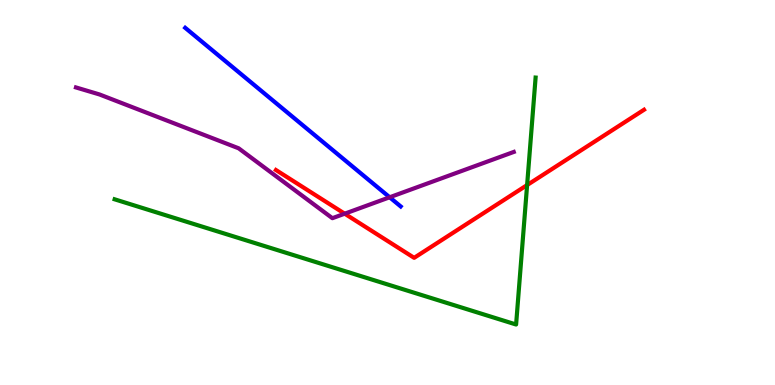[{'lines': ['blue', 'red'], 'intersections': []}, {'lines': ['green', 'red'], 'intersections': [{'x': 6.8, 'y': 5.19}]}, {'lines': ['purple', 'red'], 'intersections': [{'x': 4.45, 'y': 4.45}]}, {'lines': ['blue', 'green'], 'intersections': []}, {'lines': ['blue', 'purple'], 'intersections': [{'x': 5.03, 'y': 4.88}]}, {'lines': ['green', 'purple'], 'intersections': []}]